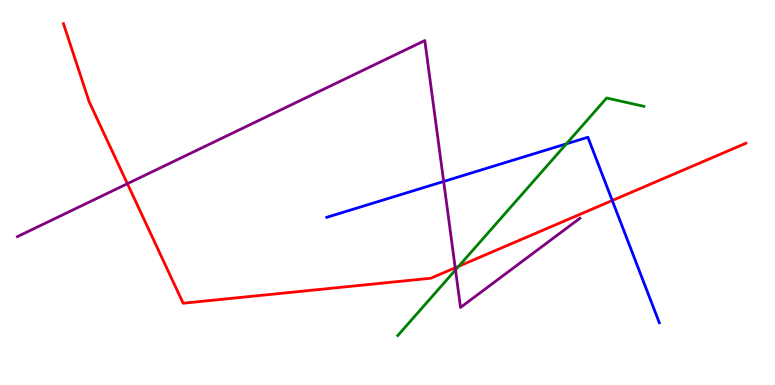[{'lines': ['blue', 'red'], 'intersections': [{'x': 7.9, 'y': 4.79}]}, {'lines': ['green', 'red'], 'intersections': [{'x': 5.92, 'y': 3.08}]}, {'lines': ['purple', 'red'], 'intersections': [{'x': 1.64, 'y': 5.23}, {'x': 5.87, 'y': 3.04}]}, {'lines': ['blue', 'green'], 'intersections': [{'x': 7.31, 'y': 6.26}]}, {'lines': ['blue', 'purple'], 'intersections': [{'x': 5.72, 'y': 5.29}]}, {'lines': ['green', 'purple'], 'intersections': [{'x': 5.88, 'y': 2.99}]}]